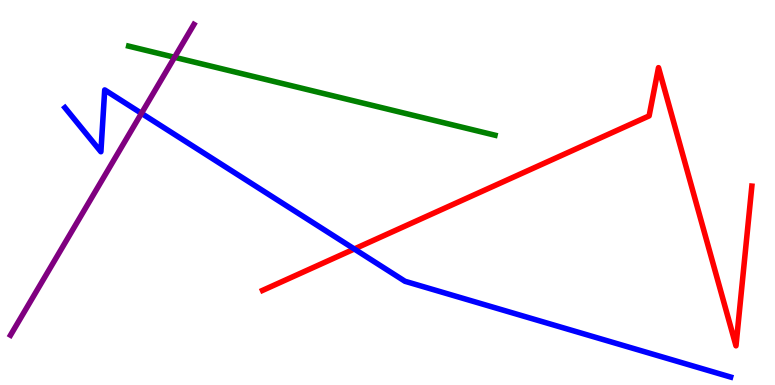[{'lines': ['blue', 'red'], 'intersections': [{'x': 4.57, 'y': 3.53}]}, {'lines': ['green', 'red'], 'intersections': []}, {'lines': ['purple', 'red'], 'intersections': []}, {'lines': ['blue', 'green'], 'intersections': []}, {'lines': ['blue', 'purple'], 'intersections': [{'x': 1.83, 'y': 7.06}]}, {'lines': ['green', 'purple'], 'intersections': [{'x': 2.25, 'y': 8.51}]}]